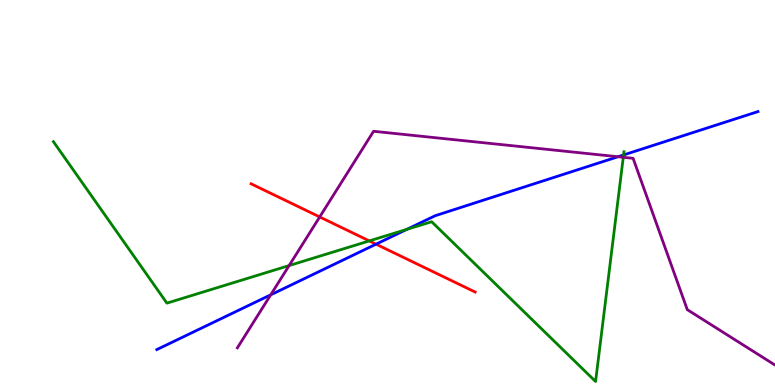[{'lines': ['blue', 'red'], 'intersections': [{'x': 4.85, 'y': 3.66}]}, {'lines': ['green', 'red'], 'intersections': [{'x': 4.77, 'y': 3.74}]}, {'lines': ['purple', 'red'], 'intersections': [{'x': 4.13, 'y': 4.36}]}, {'lines': ['blue', 'green'], 'intersections': [{'x': 5.25, 'y': 4.04}, {'x': 8.05, 'y': 5.98}]}, {'lines': ['blue', 'purple'], 'intersections': [{'x': 3.49, 'y': 2.34}, {'x': 7.97, 'y': 5.93}]}, {'lines': ['green', 'purple'], 'intersections': [{'x': 3.73, 'y': 3.1}, {'x': 8.04, 'y': 5.91}]}]